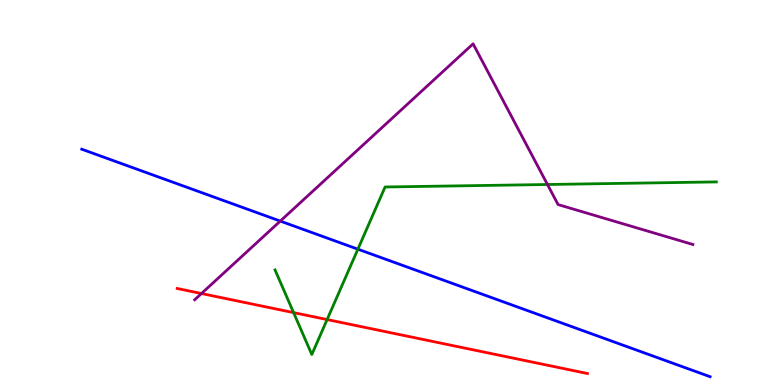[{'lines': ['blue', 'red'], 'intersections': []}, {'lines': ['green', 'red'], 'intersections': [{'x': 3.79, 'y': 1.88}, {'x': 4.22, 'y': 1.7}]}, {'lines': ['purple', 'red'], 'intersections': [{'x': 2.6, 'y': 2.38}]}, {'lines': ['blue', 'green'], 'intersections': [{'x': 4.62, 'y': 3.53}]}, {'lines': ['blue', 'purple'], 'intersections': [{'x': 3.62, 'y': 4.26}]}, {'lines': ['green', 'purple'], 'intersections': [{'x': 7.06, 'y': 5.21}]}]